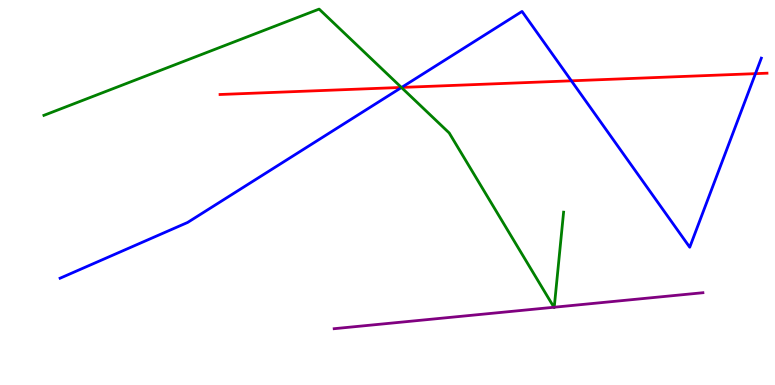[{'lines': ['blue', 'red'], 'intersections': [{'x': 5.18, 'y': 7.73}, {'x': 7.37, 'y': 7.9}, {'x': 9.75, 'y': 8.09}]}, {'lines': ['green', 'red'], 'intersections': [{'x': 5.18, 'y': 7.73}]}, {'lines': ['purple', 'red'], 'intersections': []}, {'lines': ['blue', 'green'], 'intersections': [{'x': 5.18, 'y': 7.73}]}, {'lines': ['blue', 'purple'], 'intersections': []}, {'lines': ['green', 'purple'], 'intersections': [{'x': 7.15, 'y': 2.02}, {'x': 7.15, 'y': 2.02}]}]